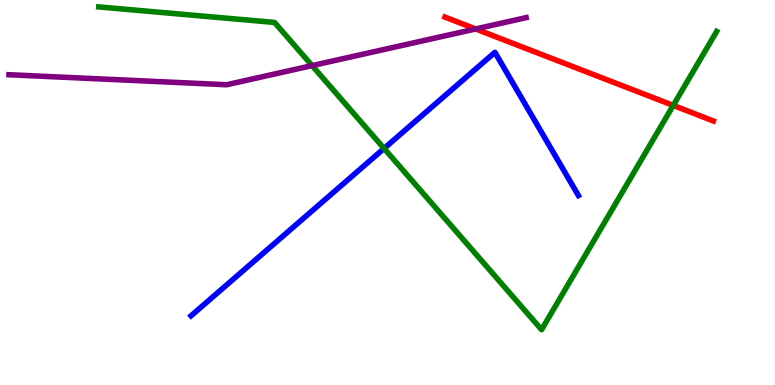[{'lines': ['blue', 'red'], 'intersections': []}, {'lines': ['green', 'red'], 'intersections': [{'x': 8.69, 'y': 7.26}]}, {'lines': ['purple', 'red'], 'intersections': [{'x': 6.14, 'y': 9.25}]}, {'lines': ['blue', 'green'], 'intersections': [{'x': 4.96, 'y': 6.14}]}, {'lines': ['blue', 'purple'], 'intersections': []}, {'lines': ['green', 'purple'], 'intersections': [{'x': 4.03, 'y': 8.3}]}]